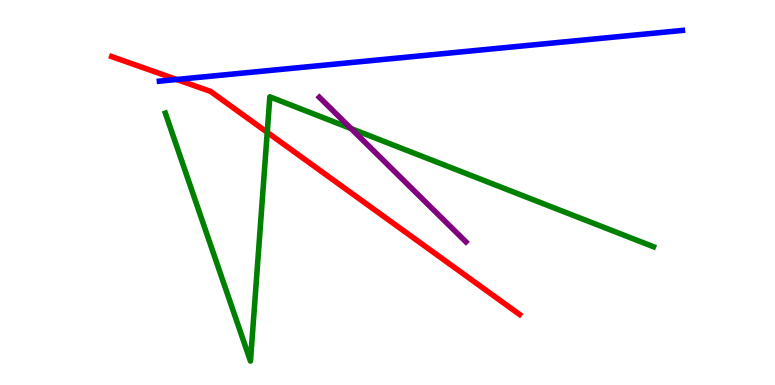[{'lines': ['blue', 'red'], 'intersections': [{'x': 2.28, 'y': 7.94}]}, {'lines': ['green', 'red'], 'intersections': [{'x': 3.45, 'y': 6.56}]}, {'lines': ['purple', 'red'], 'intersections': []}, {'lines': ['blue', 'green'], 'intersections': []}, {'lines': ['blue', 'purple'], 'intersections': []}, {'lines': ['green', 'purple'], 'intersections': [{'x': 4.53, 'y': 6.66}]}]